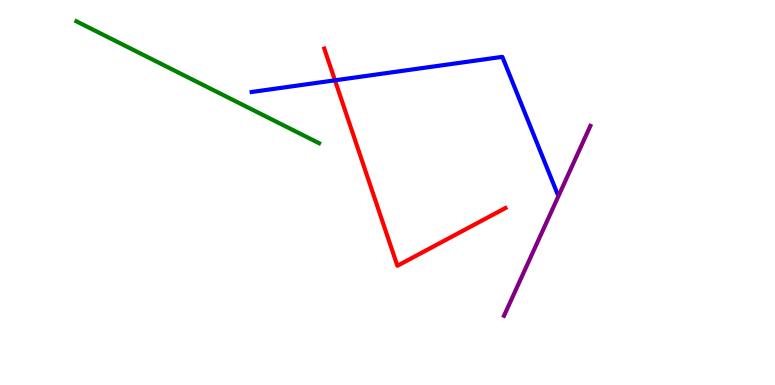[{'lines': ['blue', 'red'], 'intersections': [{'x': 4.32, 'y': 7.91}]}, {'lines': ['green', 'red'], 'intersections': []}, {'lines': ['purple', 'red'], 'intersections': []}, {'lines': ['blue', 'green'], 'intersections': []}, {'lines': ['blue', 'purple'], 'intersections': []}, {'lines': ['green', 'purple'], 'intersections': []}]